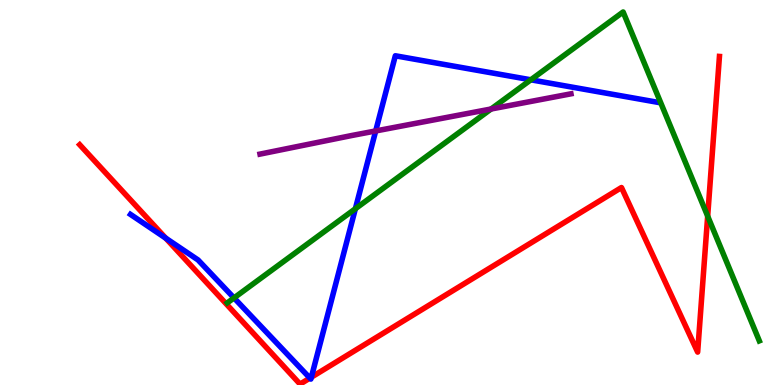[{'lines': ['blue', 'red'], 'intersections': [{'x': 2.14, 'y': 3.81}, {'x': 4.0, 'y': 0.18}, {'x': 4.02, 'y': 0.203}]}, {'lines': ['green', 'red'], 'intersections': [{'x': 9.13, 'y': 4.39}]}, {'lines': ['purple', 'red'], 'intersections': []}, {'lines': ['blue', 'green'], 'intersections': [{'x': 3.02, 'y': 2.26}, {'x': 4.59, 'y': 4.58}, {'x': 6.85, 'y': 7.93}]}, {'lines': ['blue', 'purple'], 'intersections': [{'x': 4.85, 'y': 6.6}]}, {'lines': ['green', 'purple'], 'intersections': [{'x': 6.34, 'y': 7.17}]}]